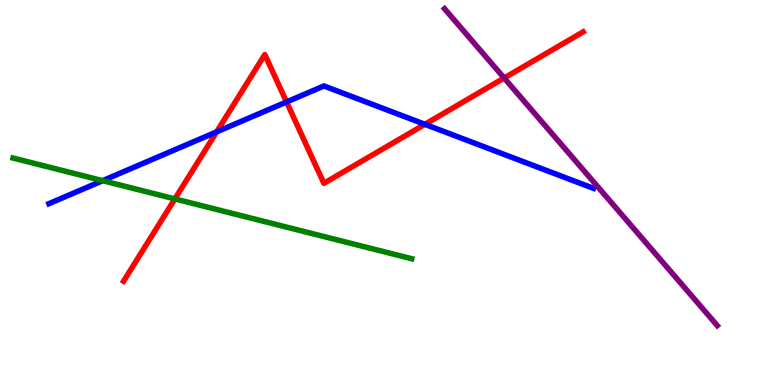[{'lines': ['blue', 'red'], 'intersections': [{'x': 2.8, 'y': 6.57}, {'x': 3.7, 'y': 7.35}, {'x': 5.48, 'y': 6.77}]}, {'lines': ['green', 'red'], 'intersections': [{'x': 2.26, 'y': 4.83}]}, {'lines': ['purple', 'red'], 'intersections': [{'x': 6.51, 'y': 7.97}]}, {'lines': ['blue', 'green'], 'intersections': [{'x': 1.32, 'y': 5.31}]}, {'lines': ['blue', 'purple'], 'intersections': []}, {'lines': ['green', 'purple'], 'intersections': []}]